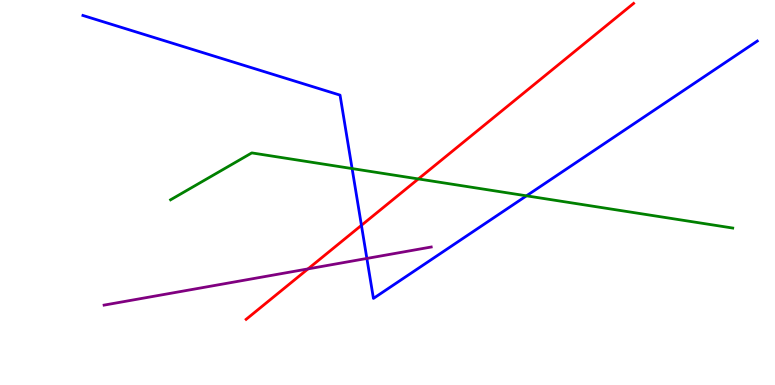[{'lines': ['blue', 'red'], 'intersections': [{'x': 4.66, 'y': 4.15}]}, {'lines': ['green', 'red'], 'intersections': [{'x': 5.4, 'y': 5.35}]}, {'lines': ['purple', 'red'], 'intersections': [{'x': 3.97, 'y': 3.02}]}, {'lines': ['blue', 'green'], 'intersections': [{'x': 4.54, 'y': 5.62}, {'x': 6.79, 'y': 4.91}]}, {'lines': ['blue', 'purple'], 'intersections': [{'x': 4.73, 'y': 3.29}]}, {'lines': ['green', 'purple'], 'intersections': []}]